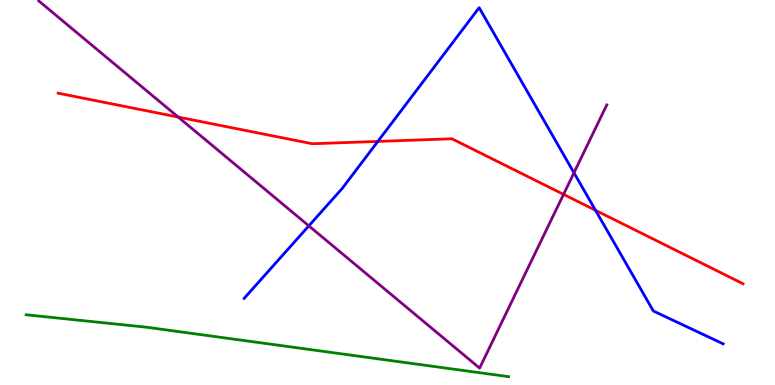[{'lines': ['blue', 'red'], 'intersections': [{'x': 4.88, 'y': 6.33}, {'x': 7.68, 'y': 4.54}]}, {'lines': ['green', 'red'], 'intersections': []}, {'lines': ['purple', 'red'], 'intersections': [{'x': 2.3, 'y': 6.96}, {'x': 7.27, 'y': 4.95}]}, {'lines': ['blue', 'green'], 'intersections': []}, {'lines': ['blue', 'purple'], 'intersections': [{'x': 3.98, 'y': 4.13}, {'x': 7.41, 'y': 5.51}]}, {'lines': ['green', 'purple'], 'intersections': []}]